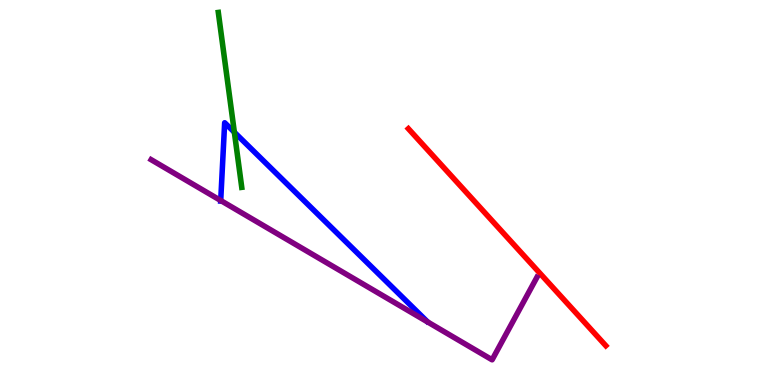[{'lines': ['blue', 'red'], 'intersections': []}, {'lines': ['green', 'red'], 'intersections': []}, {'lines': ['purple', 'red'], 'intersections': []}, {'lines': ['blue', 'green'], 'intersections': [{'x': 3.02, 'y': 6.56}]}, {'lines': ['blue', 'purple'], 'intersections': [{'x': 2.85, 'y': 4.79}]}, {'lines': ['green', 'purple'], 'intersections': []}]